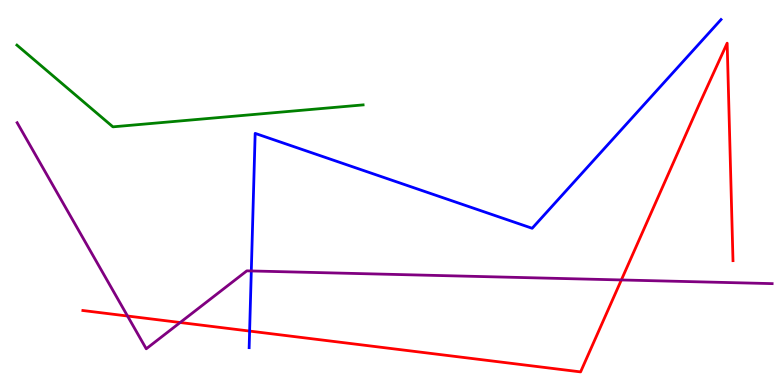[{'lines': ['blue', 'red'], 'intersections': [{'x': 3.22, 'y': 1.4}]}, {'lines': ['green', 'red'], 'intersections': []}, {'lines': ['purple', 'red'], 'intersections': [{'x': 1.65, 'y': 1.79}, {'x': 2.32, 'y': 1.62}, {'x': 8.02, 'y': 2.73}]}, {'lines': ['blue', 'green'], 'intersections': []}, {'lines': ['blue', 'purple'], 'intersections': [{'x': 3.24, 'y': 2.96}]}, {'lines': ['green', 'purple'], 'intersections': []}]